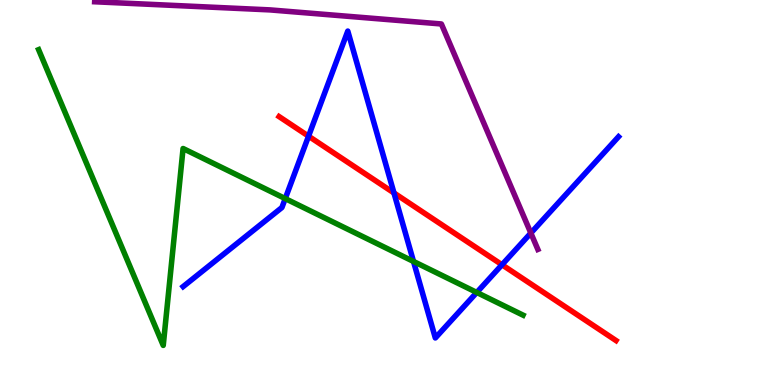[{'lines': ['blue', 'red'], 'intersections': [{'x': 3.98, 'y': 6.46}, {'x': 5.08, 'y': 4.99}, {'x': 6.48, 'y': 3.12}]}, {'lines': ['green', 'red'], 'intersections': []}, {'lines': ['purple', 'red'], 'intersections': []}, {'lines': ['blue', 'green'], 'intersections': [{'x': 3.68, 'y': 4.84}, {'x': 5.34, 'y': 3.21}, {'x': 6.15, 'y': 2.4}]}, {'lines': ['blue', 'purple'], 'intersections': [{'x': 6.85, 'y': 3.95}]}, {'lines': ['green', 'purple'], 'intersections': []}]